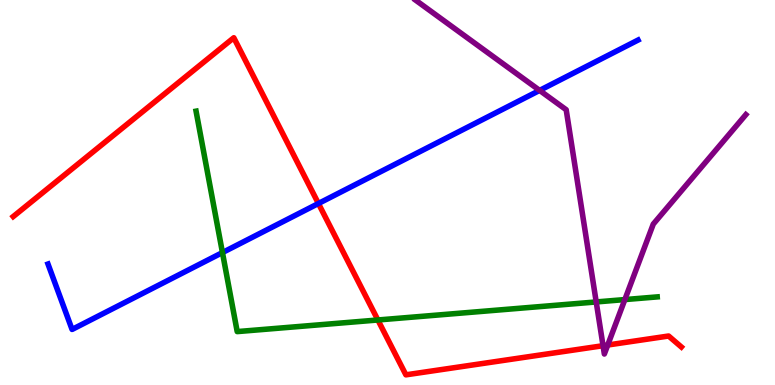[{'lines': ['blue', 'red'], 'intersections': [{'x': 4.11, 'y': 4.71}]}, {'lines': ['green', 'red'], 'intersections': [{'x': 4.88, 'y': 1.69}]}, {'lines': ['purple', 'red'], 'intersections': [{'x': 7.78, 'y': 1.02}, {'x': 7.84, 'y': 1.04}]}, {'lines': ['blue', 'green'], 'intersections': [{'x': 2.87, 'y': 3.44}]}, {'lines': ['blue', 'purple'], 'intersections': [{'x': 6.96, 'y': 7.65}]}, {'lines': ['green', 'purple'], 'intersections': [{'x': 7.69, 'y': 2.16}, {'x': 8.06, 'y': 2.22}]}]